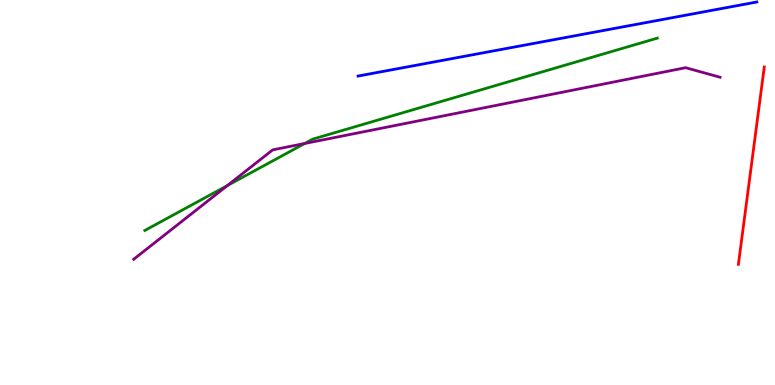[{'lines': ['blue', 'red'], 'intersections': []}, {'lines': ['green', 'red'], 'intersections': []}, {'lines': ['purple', 'red'], 'intersections': []}, {'lines': ['blue', 'green'], 'intersections': []}, {'lines': ['blue', 'purple'], 'intersections': []}, {'lines': ['green', 'purple'], 'intersections': [{'x': 2.93, 'y': 5.18}, {'x': 3.93, 'y': 6.27}]}]